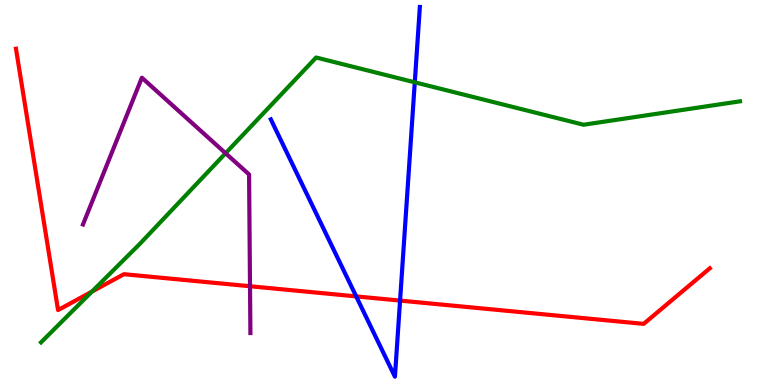[{'lines': ['blue', 'red'], 'intersections': [{'x': 4.6, 'y': 2.3}, {'x': 5.16, 'y': 2.19}]}, {'lines': ['green', 'red'], 'intersections': [{'x': 1.19, 'y': 2.43}]}, {'lines': ['purple', 'red'], 'intersections': [{'x': 3.23, 'y': 2.57}]}, {'lines': ['blue', 'green'], 'intersections': [{'x': 5.35, 'y': 7.86}]}, {'lines': ['blue', 'purple'], 'intersections': []}, {'lines': ['green', 'purple'], 'intersections': [{'x': 2.91, 'y': 6.02}]}]